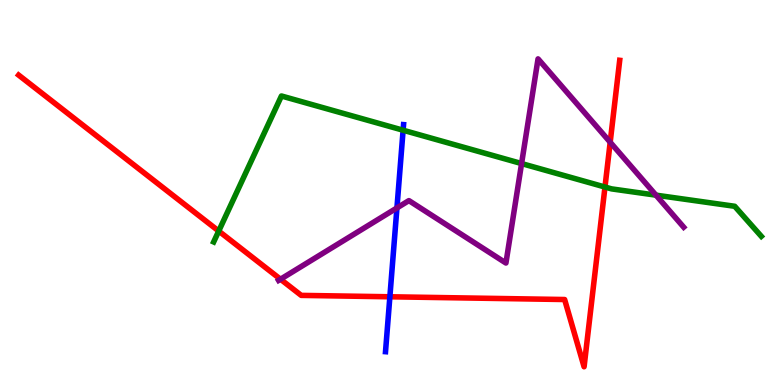[{'lines': ['blue', 'red'], 'intersections': [{'x': 5.03, 'y': 2.29}]}, {'lines': ['green', 'red'], 'intersections': [{'x': 2.82, 'y': 4.0}, {'x': 7.81, 'y': 5.14}]}, {'lines': ['purple', 'red'], 'intersections': [{'x': 3.62, 'y': 2.75}, {'x': 7.87, 'y': 6.31}]}, {'lines': ['blue', 'green'], 'intersections': [{'x': 5.2, 'y': 6.62}]}, {'lines': ['blue', 'purple'], 'intersections': [{'x': 5.12, 'y': 4.6}]}, {'lines': ['green', 'purple'], 'intersections': [{'x': 6.73, 'y': 5.75}, {'x': 8.46, 'y': 4.93}]}]